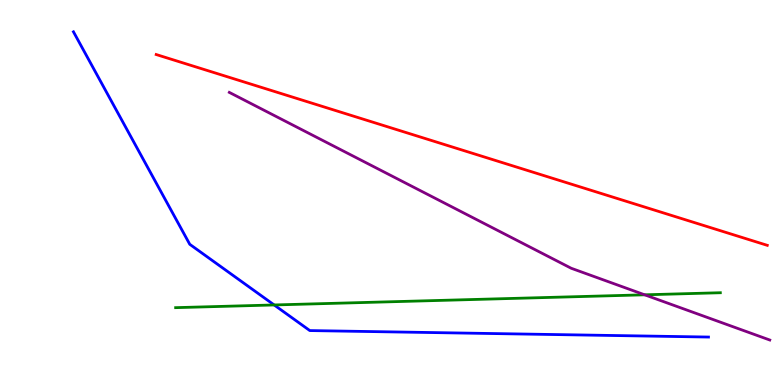[{'lines': ['blue', 'red'], 'intersections': []}, {'lines': ['green', 'red'], 'intersections': []}, {'lines': ['purple', 'red'], 'intersections': []}, {'lines': ['blue', 'green'], 'intersections': [{'x': 3.54, 'y': 2.08}]}, {'lines': ['blue', 'purple'], 'intersections': []}, {'lines': ['green', 'purple'], 'intersections': [{'x': 8.32, 'y': 2.34}]}]